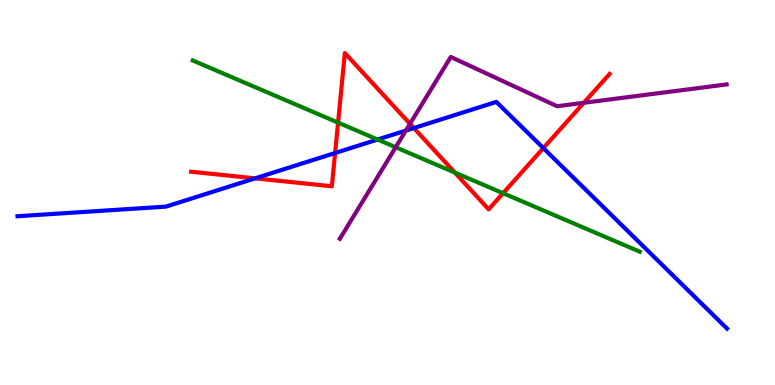[{'lines': ['blue', 'red'], 'intersections': [{'x': 3.29, 'y': 5.37}, {'x': 4.32, 'y': 6.03}, {'x': 5.34, 'y': 6.67}, {'x': 7.01, 'y': 6.15}]}, {'lines': ['green', 'red'], 'intersections': [{'x': 4.36, 'y': 6.82}, {'x': 5.87, 'y': 5.52}, {'x': 6.49, 'y': 4.98}]}, {'lines': ['purple', 'red'], 'intersections': [{'x': 5.29, 'y': 6.78}, {'x': 7.53, 'y': 7.33}]}, {'lines': ['blue', 'green'], 'intersections': [{'x': 4.87, 'y': 6.38}]}, {'lines': ['blue', 'purple'], 'intersections': [{'x': 5.24, 'y': 6.61}]}, {'lines': ['green', 'purple'], 'intersections': [{'x': 5.11, 'y': 6.17}]}]